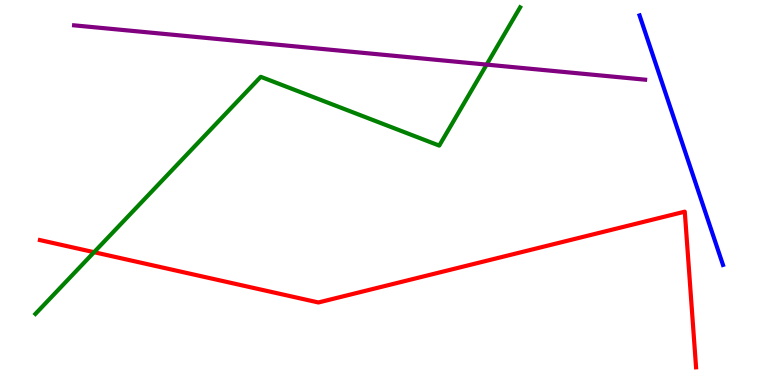[{'lines': ['blue', 'red'], 'intersections': []}, {'lines': ['green', 'red'], 'intersections': [{'x': 1.21, 'y': 3.45}]}, {'lines': ['purple', 'red'], 'intersections': []}, {'lines': ['blue', 'green'], 'intersections': []}, {'lines': ['blue', 'purple'], 'intersections': []}, {'lines': ['green', 'purple'], 'intersections': [{'x': 6.28, 'y': 8.32}]}]